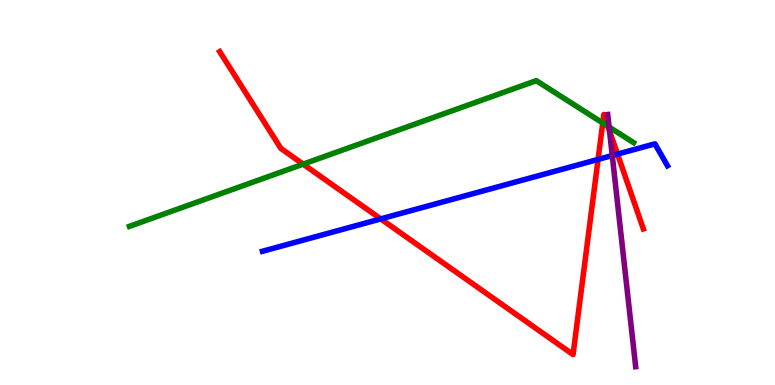[{'lines': ['blue', 'red'], 'intersections': [{'x': 4.91, 'y': 4.31}, {'x': 7.72, 'y': 5.86}, {'x': 7.97, 'y': 6.0}]}, {'lines': ['green', 'red'], 'intersections': [{'x': 3.91, 'y': 5.74}, {'x': 7.78, 'y': 6.81}, {'x': 7.84, 'y': 6.72}]}, {'lines': ['purple', 'red'], 'intersections': [{'x': 7.86, 'y': 6.6}]}, {'lines': ['blue', 'green'], 'intersections': []}, {'lines': ['blue', 'purple'], 'intersections': [{'x': 7.9, 'y': 5.96}]}, {'lines': ['green', 'purple'], 'intersections': [{'x': 7.86, 'y': 6.7}]}]